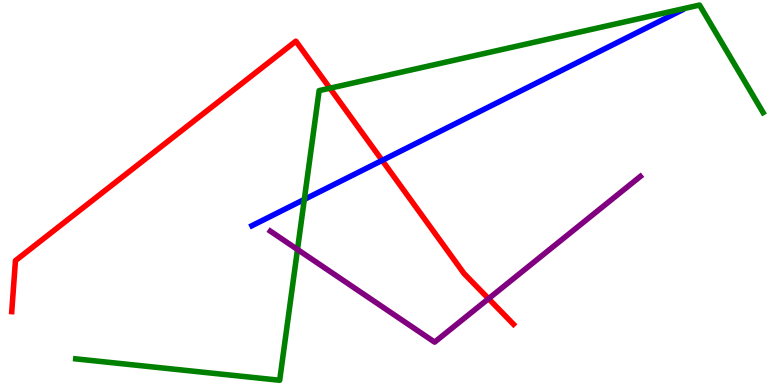[{'lines': ['blue', 'red'], 'intersections': [{'x': 4.93, 'y': 5.83}]}, {'lines': ['green', 'red'], 'intersections': [{'x': 4.26, 'y': 7.71}]}, {'lines': ['purple', 'red'], 'intersections': [{'x': 6.3, 'y': 2.24}]}, {'lines': ['blue', 'green'], 'intersections': [{'x': 3.93, 'y': 4.82}]}, {'lines': ['blue', 'purple'], 'intersections': []}, {'lines': ['green', 'purple'], 'intersections': [{'x': 3.84, 'y': 3.52}]}]